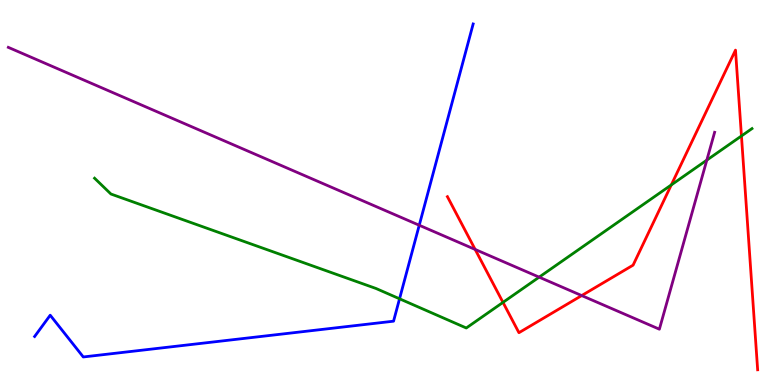[{'lines': ['blue', 'red'], 'intersections': []}, {'lines': ['green', 'red'], 'intersections': [{'x': 6.49, 'y': 2.15}, {'x': 8.66, 'y': 5.2}, {'x': 9.57, 'y': 6.47}]}, {'lines': ['purple', 'red'], 'intersections': [{'x': 6.13, 'y': 3.52}, {'x': 7.51, 'y': 2.32}]}, {'lines': ['blue', 'green'], 'intersections': [{'x': 5.16, 'y': 2.24}]}, {'lines': ['blue', 'purple'], 'intersections': [{'x': 5.41, 'y': 4.15}]}, {'lines': ['green', 'purple'], 'intersections': [{'x': 6.96, 'y': 2.8}, {'x': 9.12, 'y': 5.84}]}]